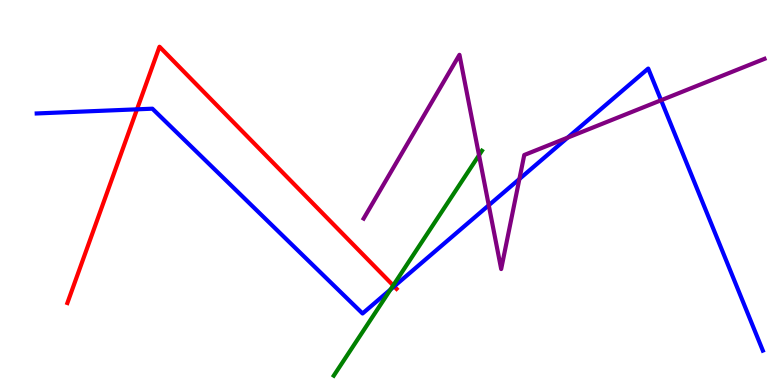[{'lines': ['blue', 'red'], 'intersections': [{'x': 1.77, 'y': 7.16}, {'x': 5.09, 'y': 2.56}]}, {'lines': ['green', 'red'], 'intersections': [{'x': 5.07, 'y': 2.59}]}, {'lines': ['purple', 'red'], 'intersections': []}, {'lines': ['blue', 'green'], 'intersections': [{'x': 5.04, 'y': 2.48}]}, {'lines': ['blue', 'purple'], 'intersections': [{'x': 6.31, 'y': 4.67}, {'x': 6.7, 'y': 5.35}, {'x': 7.32, 'y': 6.42}, {'x': 8.53, 'y': 7.4}]}, {'lines': ['green', 'purple'], 'intersections': [{'x': 6.18, 'y': 5.97}]}]